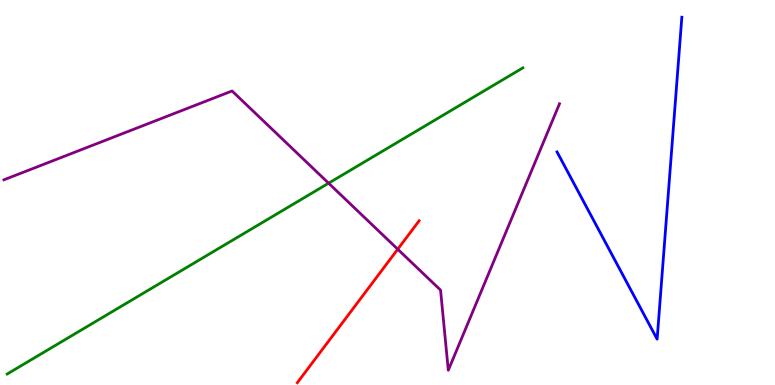[{'lines': ['blue', 'red'], 'intersections': []}, {'lines': ['green', 'red'], 'intersections': []}, {'lines': ['purple', 'red'], 'intersections': [{'x': 5.13, 'y': 3.53}]}, {'lines': ['blue', 'green'], 'intersections': []}, {'lines': ['blue', 'purple'], 'intersections': []}, {'lines': ['green', 'purple'], 'intersections': [{'x': 4.24, 'y': 5.24}]}]